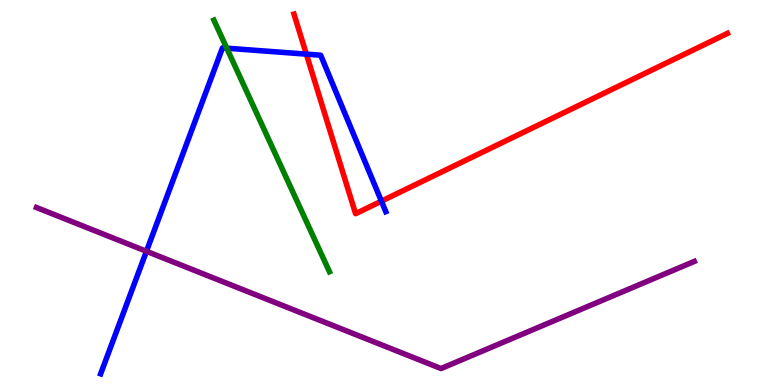[{'lines': ['blue', 'red'], 'intersections': [{'x': 3.95, 'y': 8.59}, {'x': 4.92, 'y': 4.78}]}, {'lines': ['green', 'red'], 'intersections': []}, {'lines': ['purple', 'red'], 'intersections': []}, {'lines': ['blue', 'green'], 'intersections': [{'x': 2.93, 'y': 8.75}]}, {'lines': ['blue', 'purple'], 'intersections': [{'x': 1.89, 'y': 3.47}]}, {'lines': ['green', 'purple'], 'intersections': []}]